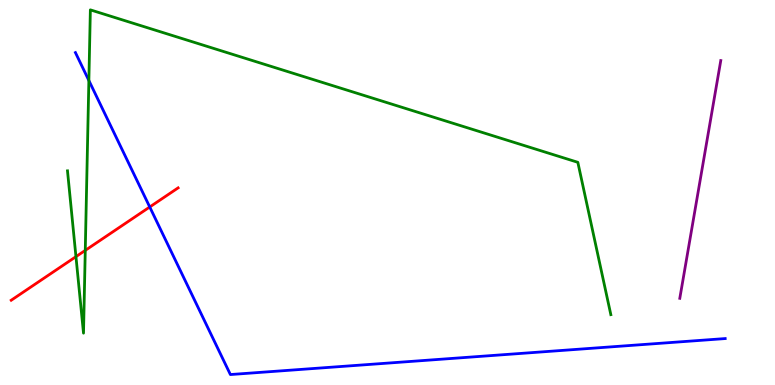[{'lines': ['blue', 'red'], 'intersections': [{'x': 1.93, 'y': 4.62}]}, {'lines': ['green', 'red'], 'intersections': [{'x': 0.98, 'y': 3.33}, {'x': 1.1, 'y': 3.5}]}, {'lines': ['purple', 'red'], 'intersections': []}, {'lines': ['blue', 'green'], 'intersections': [{'x': 1.15, 'y': 7.91}]}, {'lines': ['blue', 'purple'], 'intersections': []}, {'lines': ['green', 'purple'], 'intersections': []}]